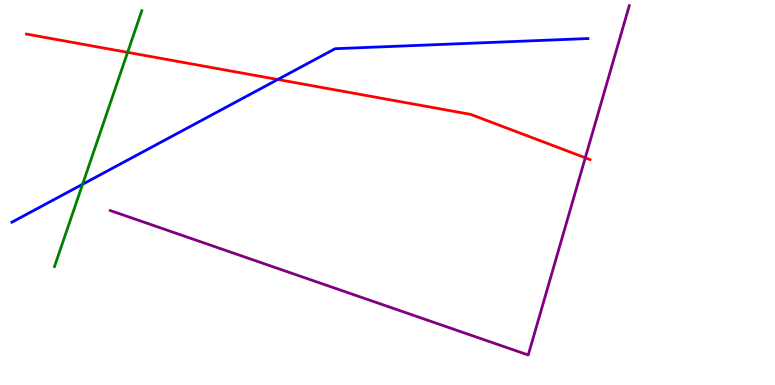[{'lines': ['blue', 'red'], 'intersections': [{'x': 3.58, 'y': 7.93}]}, {'lines': ['green', 'red'], 'intersections': [{'x': 1.65, 'y': 8.64}]}, {'lines': ['purple', 'red'], 'intersections': [{'x': 7.55, 'y': 5.9}]}, {'lines': ['blue', 'green'], 'intersections': [{'x': 1.07, 'y': 5.21}]}, {'lines': ['blue', 'purple'], 'intersections': []}, {'lines': ['green', 'purple'], 'intersections': []}]